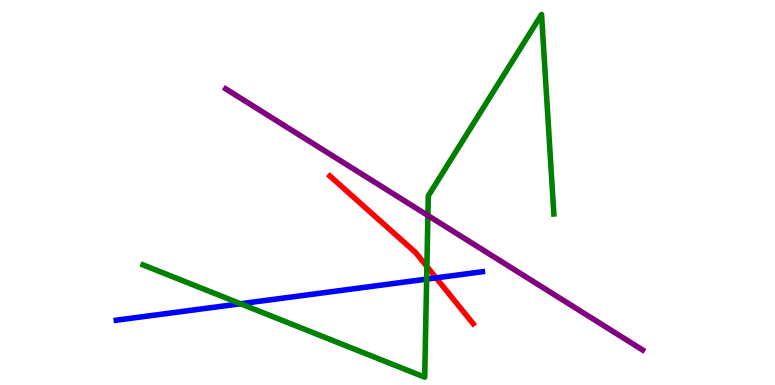[{'lines': ['blue', 'red'], 'intersections': [{'x': 5.63, 'y': 2.78}]}, {'lines': ['green', 'red'], 'intersections': [{'x': 5.51, 'y': 3.08}]}, {'lines': ['purple', 'red'], 'intersections': []}, {'lines': ['blue', 'green'], 'intersections': [{'x': 3.1, 'y': 2.11}, {'x': 5.51, 'y': 2.75}]}, {'lines': ['blue', 'purple'], 'intersections': []}, {'lines': ['green', 'purple'], 'intersections': [{'x': 5.52, 'y': 4.4}]}]